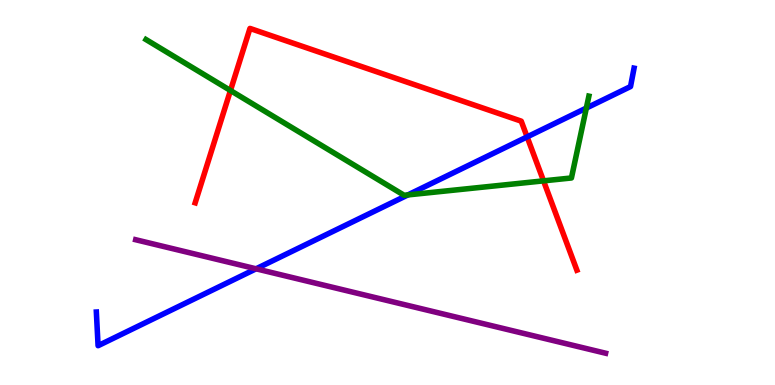[{'lines': ['blue', 'red'], 'intersections': [{'x': 6.8, 'y': 6.44}]}, {'lines': ['green', 'red'], 'intersections': [{'x': 2.97, 'y': 7.65}, {'x': 7.01, 'y': 5.3}]}, {'lines': ['purple', 'red'], 'intersections': []}, {'lines': ['blue', 'green'], 'intersections': [{'x': 5.26, 'y': 4.94}, {'x': 7.57, 'y': 7.19}]}, {'lines': ['blue', 'purple'], 'intersections': [{'x': 3.3, 'y': 3.02}]}, {'lines': ['green', 'purple'], 'intersections': []}]